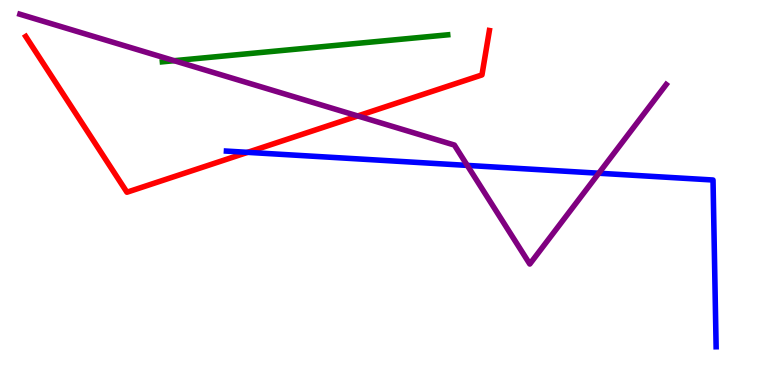[{'lines': ['blue', 'red'], 'intersections': [{'x': 3.19, 'y': 6.04}]}, {'lines': ['green', 'red'], 'intersections': []}, {'lines': ['purple', 'red'], 'intersections': [{'x': 4.62, 'y': 6.99}]}, {'lines': ['blue', 'green'], 'intersections': []}, {'lines': ['blue', 'purple'], 'intersections': [{'x': 6.03, 'y': 5.7}, {'x': 7.73, 'y': 5.5}]}, {'lines': ['green', 'purple'], 'intersections': [{'x': 2.25, 'y': 8.42}]}]